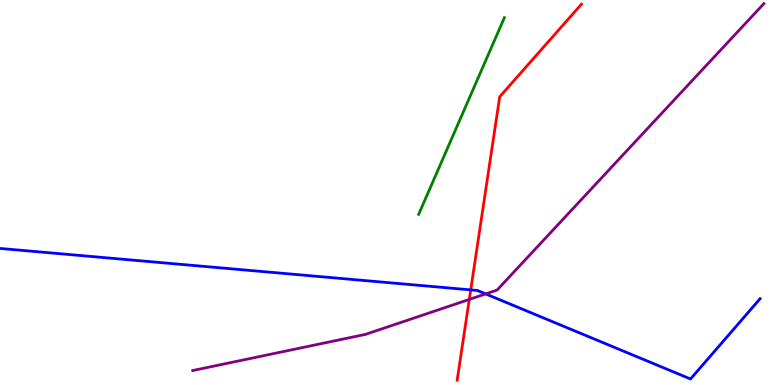[{'lines': ['blue', 'red'], 'intersections': [{'x': 6.07, 'y': 2.47}]}, {'lines': ['green', 'red'], 'intersections': []}, {'lines': ['purple', 'red'], 'intersections': [{'x': 6.06, 'y': 2.22}]}, {'lines': ['blue', 'green'], 'intersections': []}, {'lines': ['blue', 'purple'], 'intersections': [{'x': 6.27, 'y': 2.37}]}, {'lines': ['green', 'purple'], 'intersections': []}]